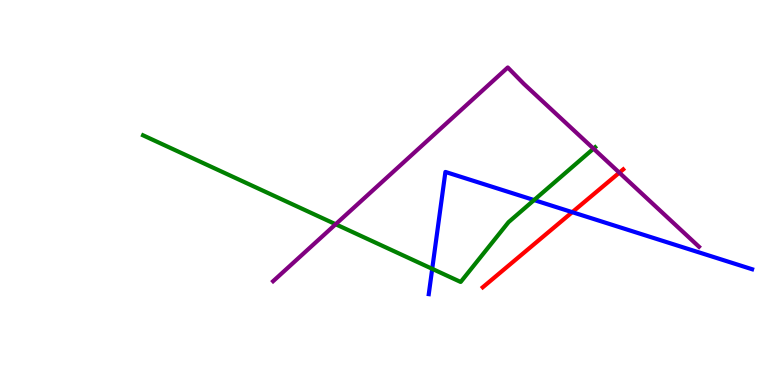[{'lines': ['blue', 'red'], 'intersections': [{'x': 7.38, 'y': 4.49}]}, {'lines': ['green', 'red'], 'intersections': []}, {'lines': ['purple', 'red'], 'intersections': [{'x': 7.99, 'y': 5.52}]}, {'lines': ['blue', 'green'], 'intersections': [{'x': 5.58, 'y': 3.02}, {'x': 6.89, 'y': 4.8}]}, {'lines': ['blue', 'purple'], 'intersections': []}, {'lines': ['green', 'purple'], 'intersections': [{'x': 4.33, 'y': 4.18}, {'x': 7.66, 'y': 6.14}]}]